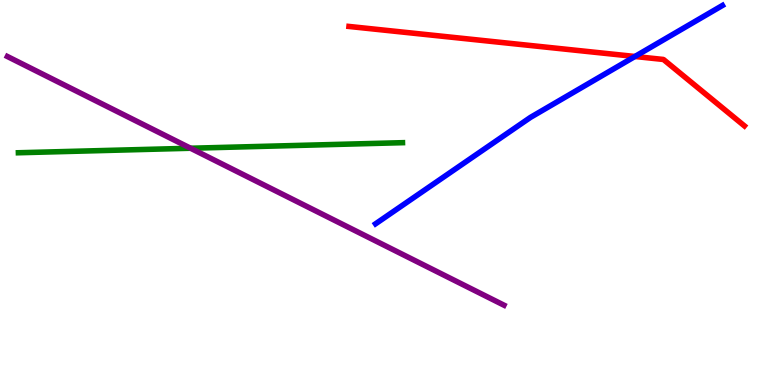[{'lines': ['blue', 'red'], 'intersections': [{'x': 8.19, 'y': 8.53}]}, {'lines': ['green', 'red'], 'intersections': []}, {'lines': ['purple', 'red'], 'intersections': []}, {'lines': ['blue', 'green'], 'intersections': []}, {'lines': ['blue', 'purple'], 'intersections': []}, {'lines': ['green', 'purple'], 'intersections': [{'x': 2.46, 'y': 6.15}]}]